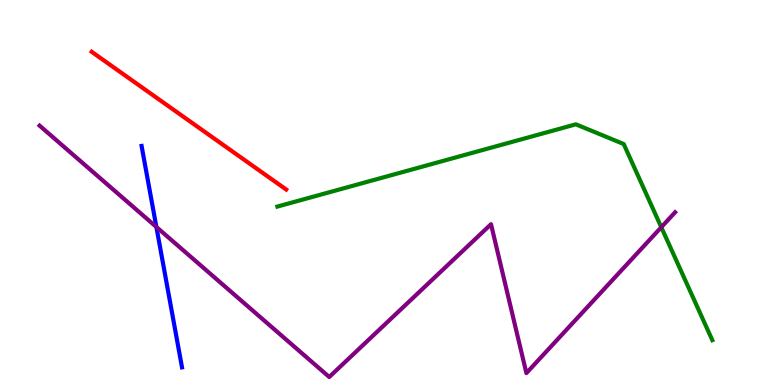[{'lines': ['blue', 'red'], 'intersections': []}, {'lines': ['green', 'red'], 'intersections': []}, {'lines': ['purple', 'red'], 'intersections': []}, {'lines': ['blue', 'green'], 'intersections': []}, {'lines': ['blue', 'purple'], 'intersections': [{'x': 2.02, 'y': 4.1}]}, {'lines': ['green', 'purple'], 'intersections': [{'x': 8.53, 'y': 4.1}]}]